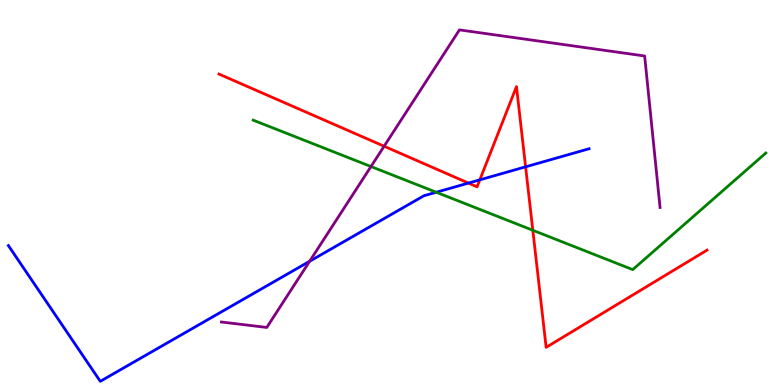[{'lines': ['blue', 'red'], 'intersections': [{'x': 6.04, 'y': 5.24}, {'x': 6.19, 'y': 5.33}, {'x': 6.78, 'y': 5.67}]}, {'lines': ['green', 'red'], 'intersections': [{'x': 6.88, 'y': 4.02}]}, {'lines': ['purple', 'red'], 'intersections': [{'x': 4.96, 'y': 6.2}]}, {'lines': ['blue', 'green'], 'intersections': [{'x': 5.63, 'y': 5.01}]}, {'lines': ['blue', 'purple'], 'intersections': [{'x': 4.0, 'y': 3.21}]}, {'lines': ['green', 'purple'], 'intersections': [{'x': 4.79, 'y': 5.67}]}]